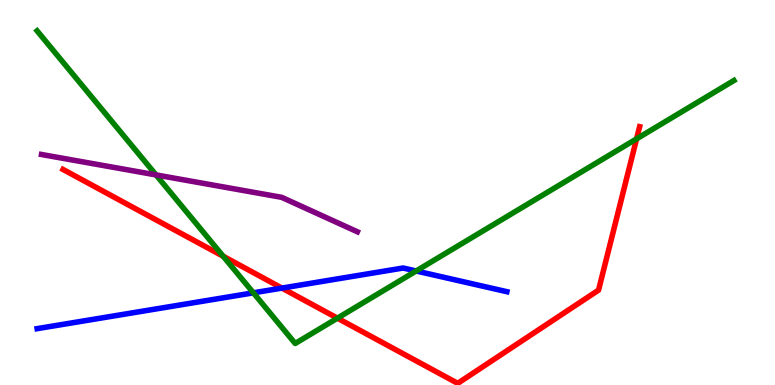[{'lines': ['blue', 'red'], 'intersections': [{'x': 3.64, 'y': 2.52}]}, {'lines': ['green', 'red'], 'intersections': [{'x': 2.88, 'y': 3.34}, {'x': 4.35, 'y': 1.74}, {'x': 8.21, 'y': 6.39}]}, {'lines': ['purple', 'red'], 'intersections': []}, {'lines': ['blue', 'green'], 'intersections': [{'x': 3.27, 'y': 2.39}, {'x': 5.37, 'y': 2.96}]}, {'lines': ['blue', 'purple'], 'intersections': []}, {'lines': ['green', 'purple'], 'intersections': [{'x': 2.01, 'y': 5.46}]}]